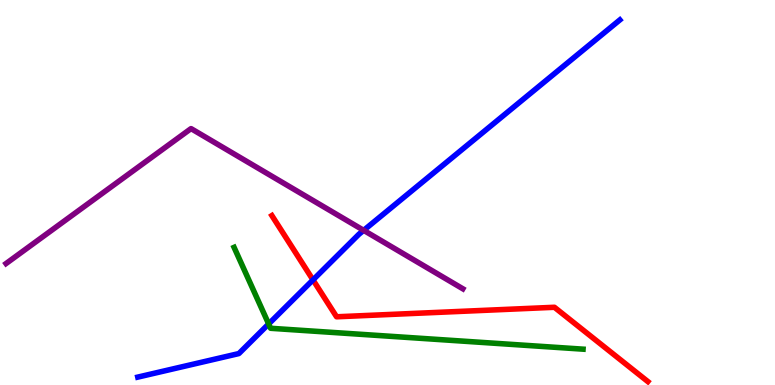[{'lines': ['blue', 'red'], 'intersections': [{'x': 4.04, 'y': 2.73}]}, {'lines': ['green', 'red'], 'intersections': []}, {'lines': ['purple', 'red'], 'intersections': []}, {'lines': ['blue', 'green'], 'intersections': [{'x': 3.47, 'y': 1.59}]}, {'lines': ['blue', 'purple'], 'intersections': [{'x': 4.69, 'y': 4.02}]}, {'lines': ['green', 'purple'], 'intersections': []}]